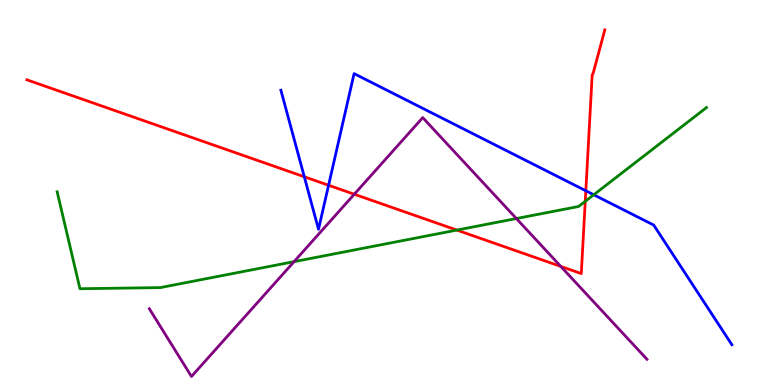[{'lines': ['blue', 'red'], 'intersections': [{'x': 3.93, 'y': 5.41}, {'x': 4.24, 'y': 5.19}, {'x': 7.56, 'y': 5.05}]}, {'lines': ['green', 'red'], 'intersections': [{'x': 5.89, 'y': 4.02}, {'x': 7.55, 'y': 4.77}]}, {'lines': ['purple', 'red'], 'intersections': [{'x': 4.57, 'y': 4.95}, {'x': 7.24, 'y': 3.08}]}, {'lines': ['blue', 'green'], 'intersections': [{'x': 7.66, 'y': 4.94}]}, {'lines': ['blue', 'purple'], 'intersections': []}, {'lines': ['green', 'purple'], 'intersections': [{'x': 3.79, 'y': 3.2}, {'x': 6.66, 'y': 4.32}]}]